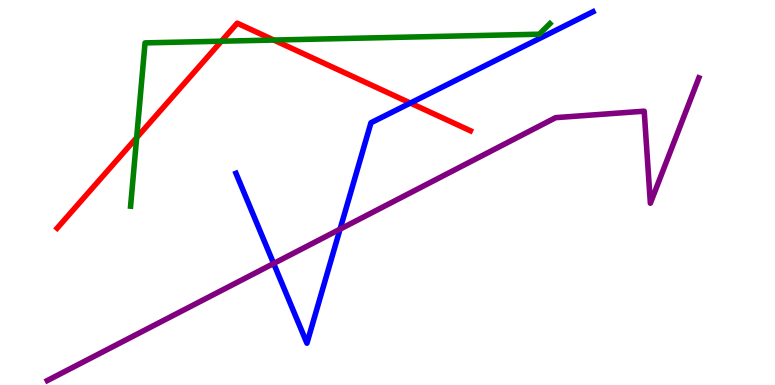[{'lines': ['blue', 'red'], 'intersections': [{'x': 5.3, 'y': 7.32}]}, {'lines': ['green', 'red'], 'intersections': [{'x': 1.76, 'y': 6.42}, {'x': 2.86, 'y': 8.93}, {'x': 3.53, 'y': 8.96}]}, {'lines': ['purple', 'red'], 'intersections': []}, {'lines': ['blue', 'green'], 'intersections': []}, {'lines': ['blue', 'purple'], 'intersections': [{'x': 3.53, 'y': 3.16}, {'x': 4.39, 'y': 4.05}]}, {'lines': ['green', 'purple'], 'intersections': []}]